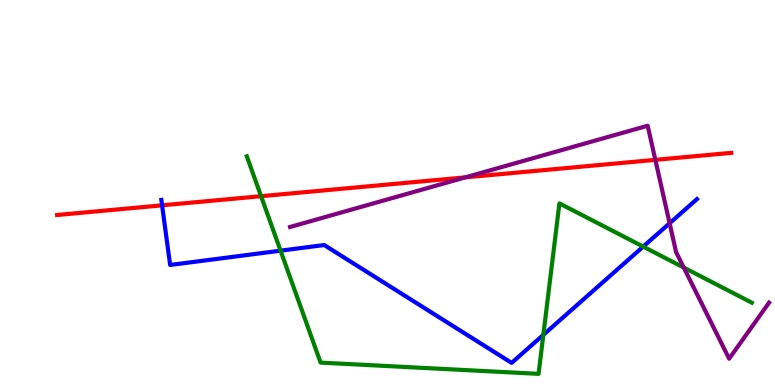[{'lines': ['blue', 'red'], 'intersections': [{'x': 2.09, 'y': 4.67}]}, {'lines': ['green', 'red'], 'intersections': [{'x': 3.37, 'y': 4.9}]}, {'lines': ['purple', 'red'], 'intersections': [{'x': 6.0, 'y': 5.39}, {'x': 8.46, 'y': 5.85}]}, {'lines': ['blue', 'green'], 'intersections': [{'x': 3.62, 'y': 3.49}, {'x': 7.01, 'y': 1.3}, {'x': 8.3, 'y': 3.59}]}, {'lines': ['blue', 'purple'], 'intersections': [{'x': 8.64, 'y': 4.2}]}, {'lines': ['green', 'purple'], 'intersections': [{'x': 8.82, 'y': 3.05}]}]